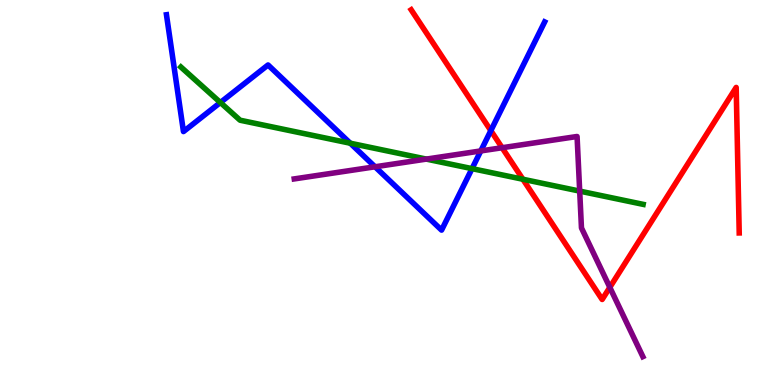[{'lines': ['blue', 'red'], 'intersections': [{'x': 6.33, 'y': 6.61}]}, {'lines': ['green', 'red'], 'intersections': [{'x': 6.75, 'y': 5.34}]}, {'lines': ['purple', 'red'], 'intersections': [{'x': 6.48, 'y': 6.16}, {'x': 7.87, 'y': 2.54}]}, {'lines': ['blue', 'green'], 'intersections': [{'x': 2.84, 'y': 7.34}, {'x': 4.52, 'y': 6.28}, {'x': 6.09, 'y': 5.62}]}, {'lines': ['blue', 'purple'], 'intersections': [{'x': 4.84, 'y': 5.67}, {'x': 6.2, 'y': 6.08}]}, {'lines': ['green', 'purple'], 'intersections': [{'x': 5.5, 'y': 5.87}, {'x': 7.48, 'y': 5.04}]}]